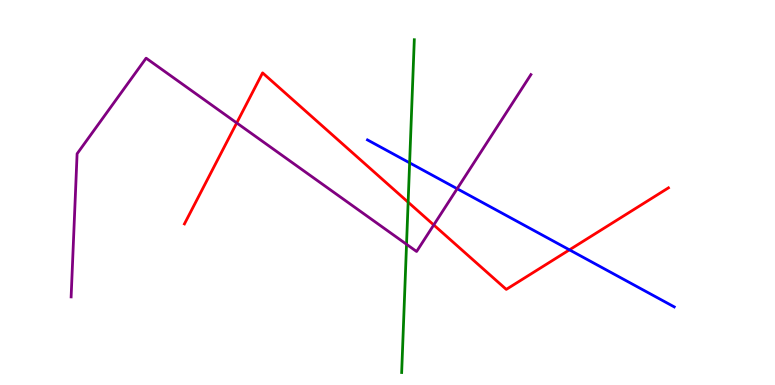[{'lines': ['blue', 'red'], 'intersections': [{'x': 7.35, 'y': 3.51}]}, {'lines': ['green', 'red'], 'intersections': [{'x': 5.27, 'y': 4.75}]}, {'lines': ['purple', 'red'], 'intersections': [{'x': 3.05, 'y': 6.81}, {'x': 5.6, 'y': 4.16}]}, {'lines': ['blue', 'green'], 'intersections': [{'x': 5.29, 'y': 5.77}]}, {'lines': ['blue', 'purple'], 'intersections': [{'x': 5.9, 'y': 5.1}]}, {'lines': ['green', 'purple'], 'intersections': [{'x': 5.25, 'y': 3.65}]}]